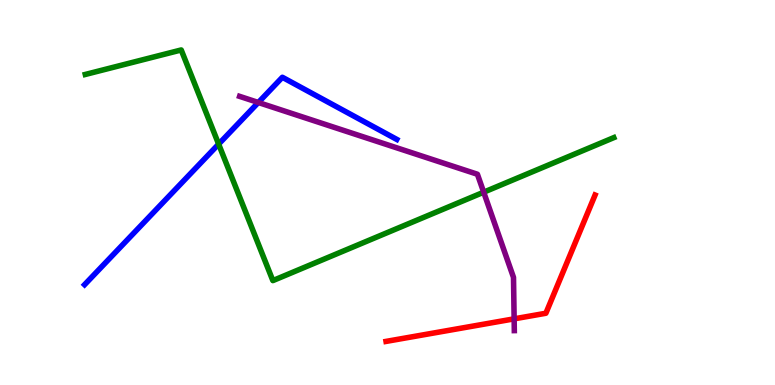[{'lines': ['blue', 'red'], 'intersections': []}, {'lines': ['green', 'red'], 'intersections': []}, {'lines': ['purple', 'red'], 'intersections': [{'x': 6.63, 'y': 1.72}]}, {'lines': ['blue', 'green'], 'intersections': [{'x': 2.82, 'y': 6.26}]}, {'lines': ['blue', 'purple'], 'intersections': [{'x': 3.33, 'y': 7.34}]}, {'lines': ['green', 'purple'], 'intersections': [{'x': 6.24, 'y': 5.01}]}]